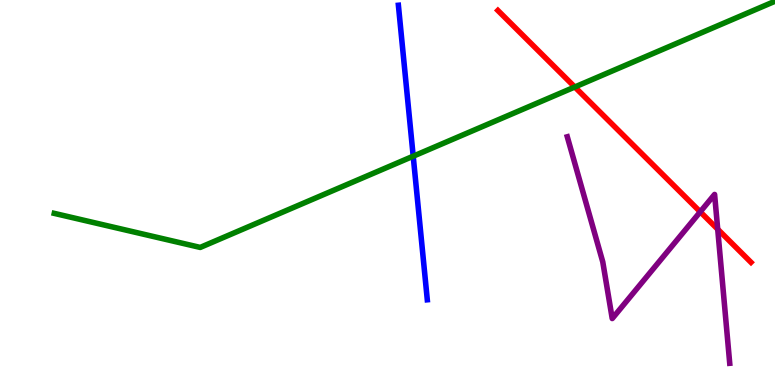[{'lines': ['blue', 'red'], 'intersections': []}, {'lines': ['green', 'red'], 'intersections': [{'x': 7.42, 'y': 7.74}]}, {'lines': ['purple', 'red'], 'intersections': [{'x': 9.04, 'y': 4.5}, {'x': 9.26, 'y': 4.05}]}, {'lines': ['blue', 'green'], 'intersections': [{'x': 5.33, 'y': 5.94}]}, {'lines': ['blue', 'purple'], 'intersections': []}, {'lines': ['green', 'purple'], 'intersections': []}]